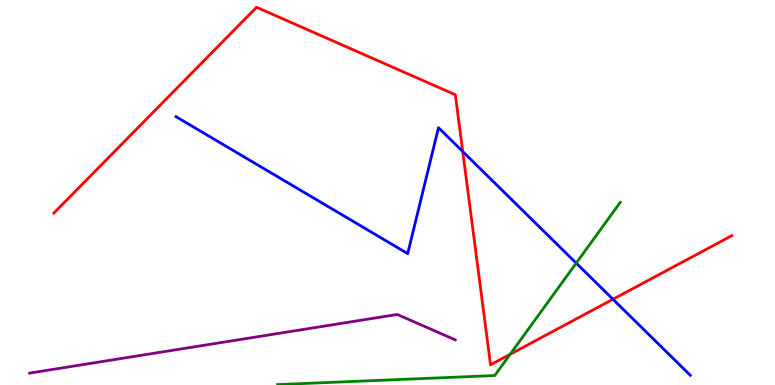[{'lines': ['blue', 'red'], 'intersections': [{'x': 5.97, 'y': 6.06}, {'x': 7.91, 'y': 2.23}]}, {'lines': ['green', 'red'], 'intersections': [{'x': 6.58, 'y': 0.798}]}, {'lines': ['purple', 'red'], 'intersections': []}, {'lines': ['blue', 'green'], 'intersections': [{'x': 7.44, 'y': 3.17}]}, {'lines': ['blue', 'purple'], 'intersections': []}, {'lines': ['green', 'purple'], 'intersections': []}]